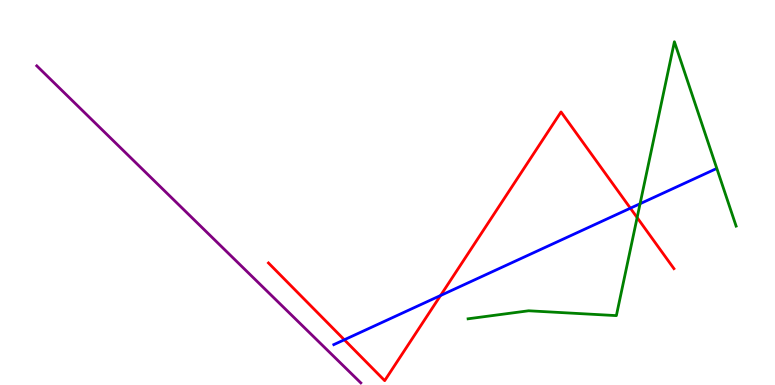[{'lines': ['blue', 'red'], 'intersections': [{'x': 4.44, 'y': 1.17}, {'x': 5.68, 'y': 2.32}, {'x': 8.13, 'y': 4.59}]}, {'lines': ['green', 'red'], 'intersections': [{'x': 8.22, 'y': 4.35}]}, {'lines': ['purple', 'red'], 'intersections': []}, {'lines': ['blue', 'green'], 'intersections': [{'x': 8.26, 'y': 4.71}]}, {'lines': ['blue', 'purple'], 'intersections': []}, {'lines': ['green', 'purple'], 'intersections': []}]